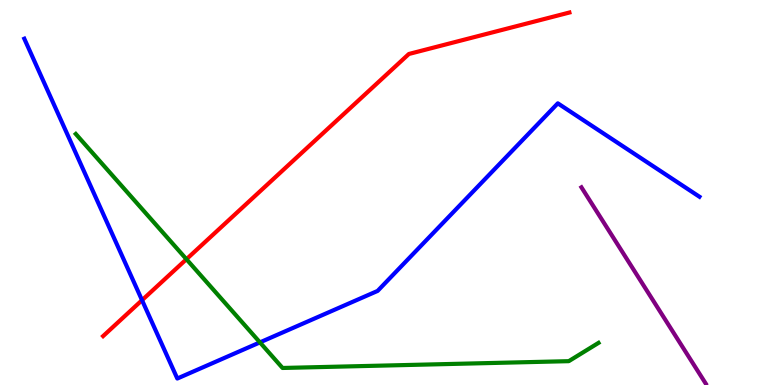[{'lines': ['blue', 'red'], 'intersections': [{'x': 1.83, 'y': 2.2}]}, {'lines': ['green', 'red'], 'intersections': [{'x': 2.41, 'y': 3.27}]}, {'lines': ['purple', 'red'], 'intersections': []}, {'lines': ['blue', 'green'], 'intersections': [{'x': 3.35, 'y': 1.11}]}, {'lines': ['blue', 'purple'], 'intersections': []}, {'lines': ['green', 'purple'], 'intersections': []}]